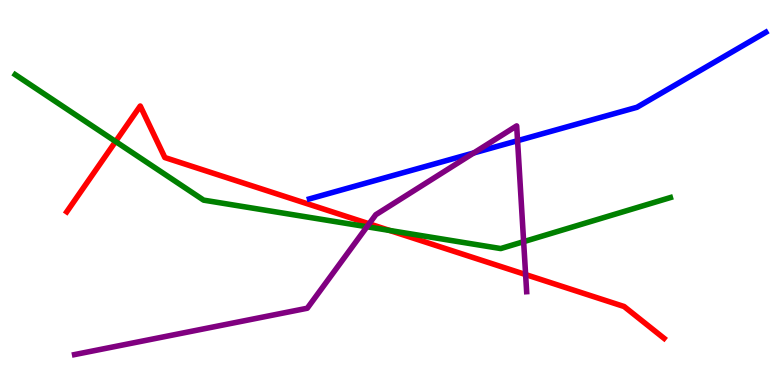[{'lines': ['blue', 'red'], 'intersections': []}, {'lines': ['green', 'red'], 'intersections': [{'x': 1.49, 'y': 6.32}, {'x': 5.03, 'y': 4.01}]}, {'lines': ['purple', 'red'], 'intersections': [{'x': 4.76, 'y': 4.19}, {'x': 6.78, 'y': 2.87}]}, {'lines': ['blue', 'green'], 'intersections': []}, {'lines': ['blue', 'purple'], 'intersections': [{'x': 6.11, 'y': 6.03}, {'x': 6.68, 'y': 6.35}]}, {'lines': ['green', 'purple'], 'intersections': [{'x': 4.73, 'y': 4.11}, {'x': 6.76, 'y': 3.72}]}]